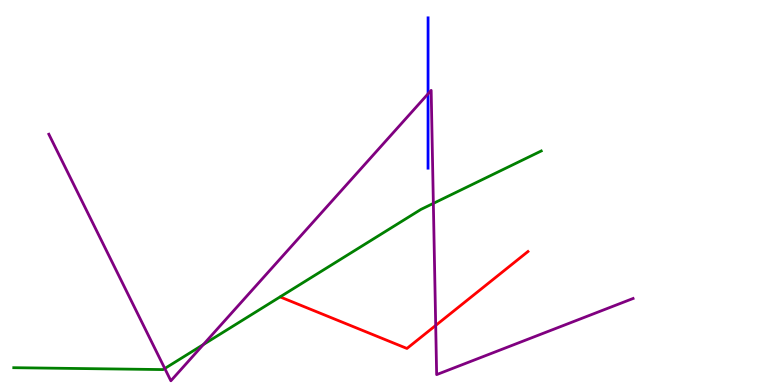[{'lines': ['blue', 'red'], 'intersections': []}, {'lines': ['green', 'red'], 'intersections': []}, {'lines': ['purple', 'red'], 'intersections': [{'x': 5.62, 'y': 1.55}]}, {'lines': ['blue', 'green'], 'intersections': []}, {'lines': ['blue', 'purple'], 'intersections': [{'x': 5.52, 'y': 7.56}]}, {'lines': ['green', 'purple'], 'intersections': [{'x': 2.13, 'y': 0.428}, {'x': 2.62, 'y': 1.05}, {'x': 5.59, 'y': 4.72}]}]